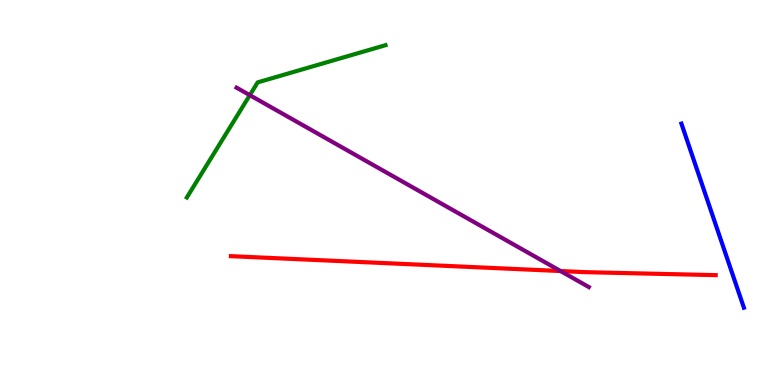[{'lines': ['blue', 'red'], 'intersections': []}, {'lines': ['green', 'red'], 'intersections': []}, {'lines': ['purple', 'red'], 'intersections': [{'x': 7.23, 'y': 2.96}]}, {'lines': ['blue', 'green'], 'intersections': []}, {'lines': ['blue', 'purple'], 'intersections': []}, {'lines': ['green', 'purple'], 'intersections': [{'x': 3.22, 'y': 7.53}]}]